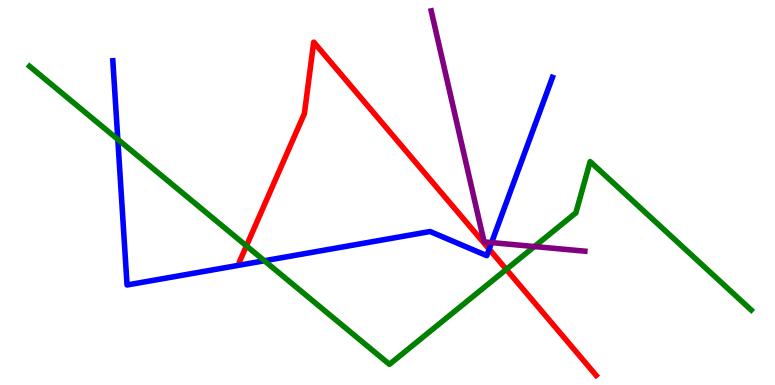[{'lines': ['blue', 'red'], 'intersections': [{'x': 6.31, 'y': 3.53}]}, {'lines': ['green', 'red'], 'intersections': [{'x': 3.18, 'y': 3.61}, {'x': 6.53, 'y': 3.0}]}, {'lines': ['purple', 'red'], 'intersections': []}, {'lines': ['blue', 'green'], 'intersections': [{'x': 1.52, 'y': 6.38}, {'x': 3.41, 'y': 3.23}]}, {'lines': ['blue', 'purple'], 'intersections': [{'x': 6.34, 'y': 3.7}]}, {'lines': ['green', 'purple'], 'intersections': [{'x': 6.9, 'y': 3.6}]}]